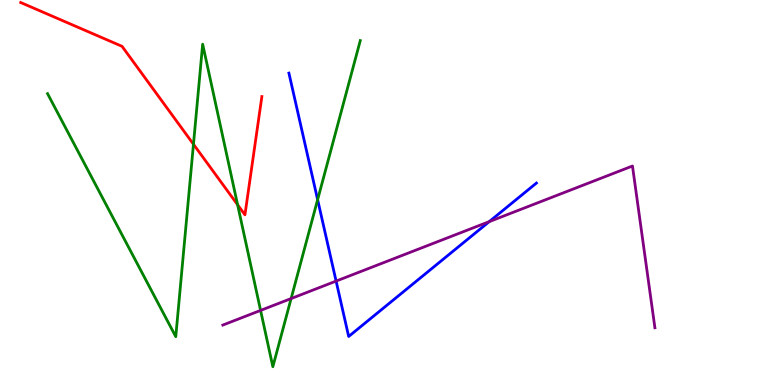[{'lines': ['blue', 'red'], 'intersections': []}, {'lines': ['green', 'red'], 'intersections': [{'x': 2.5, 'y': 6.25}, {'x': 3.07, 'y': 4.68}]}, {'lines': ['purple', 'red'], 'intersections': []}, {'lines': ['blue', 'green'], 'intersections': [{'x': 4.1, 'y': 4.81}]}, {'lines': ['blue', 'purple'], 'intersections': [{'x': 4.34, 'y': 2.7}, {'x': 6.31, 'y': 4.24}]}, {'lines': ['green', 'purple'], 'intersections': [{'x': 3.36, 'y': 1.94}, {'x': 3.76, 'y': 2.25}]}]